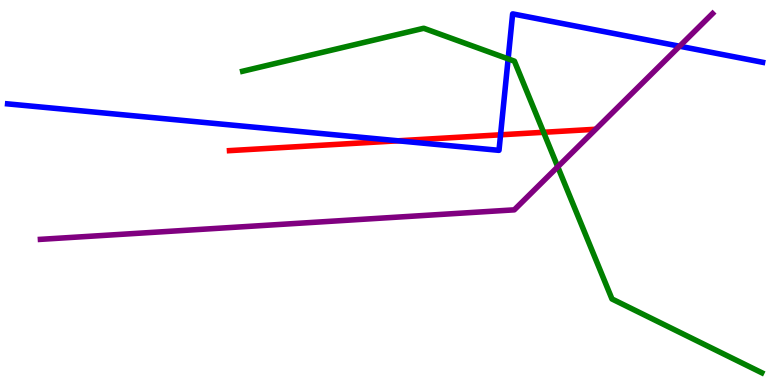[{'lines': ['blue', 'red'], 'intersections': [{'x': 5.14, 'y': 6.34}, {'x': 6.46, 'y': 6.5}]}, {'lines': ['green', 'red'], 'intersections': [{'x': 7.01, 'y': 6.56}]}, {'lines': ['purple', 'red'], 'intersections': []}, {'lines': ['blue', 'green'], 'intersections': [{'x': 6.56, 'y': 8.47}]}, {'lines': ['blue', 'purple'], 'intersections': [{'x': 8.77, 'y': 8.8}]}, {'lines': ['green', 'purple'], 'intersections': [{'x': 7.2, 'y': 5.67}]}]